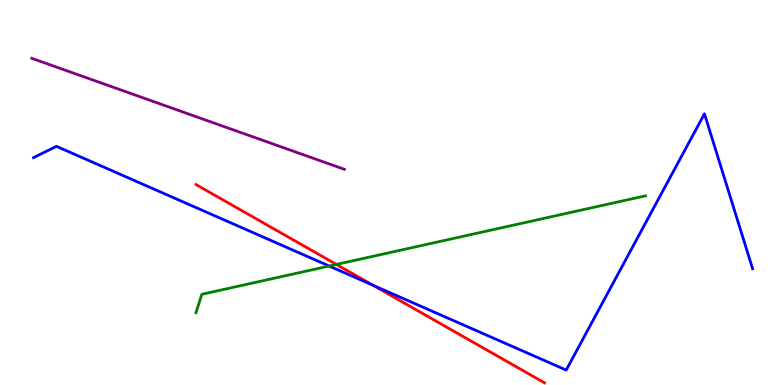[{'lines': ['blue', 'red'], 'intersections': [{'x': 4.81, 'y': 2.59}]}, {'lines': ['green', 'red'], 'intersections': [{'x': 4.34, 'y': 3.13}]}, {'lines': ['purple', 'red'], 'intersections': []}, {'lines': ['blue', 'green'], 'intersections': [{'x': 4.25, 'y': 3.09}]}, {'lines': ['blue', 'purple'], 'intersections': []}, {'lines': ['green', 'purple'], 'intersections': []}]